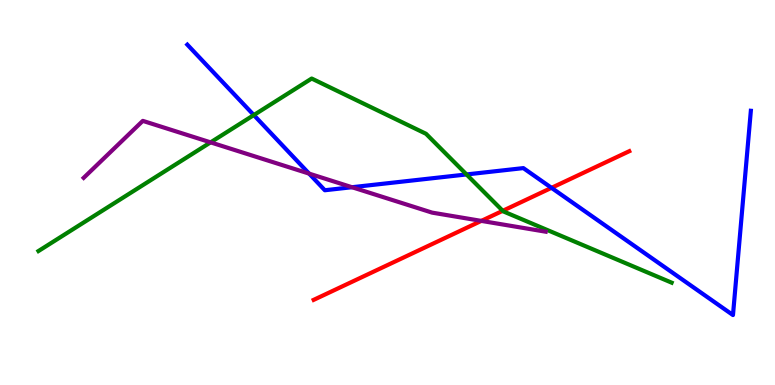[{'lines': ['blue', 'red'], 'intersections': [{'x': 7.12, 'y': 5.12}]}, {'lines': ['green', 'red'], 'intersections': [{'x': 6.49, 'y': 4.52}]}, {'lines': ['purple', 'red'], 'intersections': [{'x': 6.21, 'y': 4.26}]}, {'lines': ['blue', 'green'], 'intersections': [{'x': 3.28, 'y': 7.01}, {'x': 6.02, 'y': 5.47}]}, {'lines': ['blue', 'purple'], 'intersections': [{'x': 3.99, 'y': 5.49}, {'x': 4.54, 'y': 5.14}]}, {'lines': ['green', 'purple'], 'intersections': [{'x': 2.72, 'y': 6.3}]}]